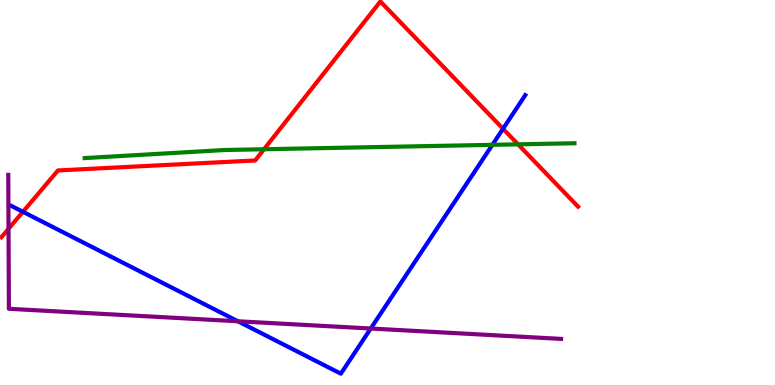[{'lines': ['blue', 'red'], 'intersections': [{'x': 0.296, 'y': 4.5}, {'x': 6.49, 'y': 6.66}]}, {'lines': ['green', 'red'], 'intersections': [{'x': 3.41, 'y': 6.12}, {'x': 6.68, 'y': 6.25}]}, {'lines': ['purple', 'red'], 'intersections': [{'x': 0.11, 'y': 4.06}]}, {'lines': ['blue', 'green'], 'intersections': [{'x': 6.35, 'y': 6.24}]}, {'lines': ['blue', 'purple'], 'intersections': [{'x': 3.07, 'y': 1.66}, {'x': 4.78, 'y': 1.47}]}, {'lines': ['green', 'purple'], 'intersections': []}]